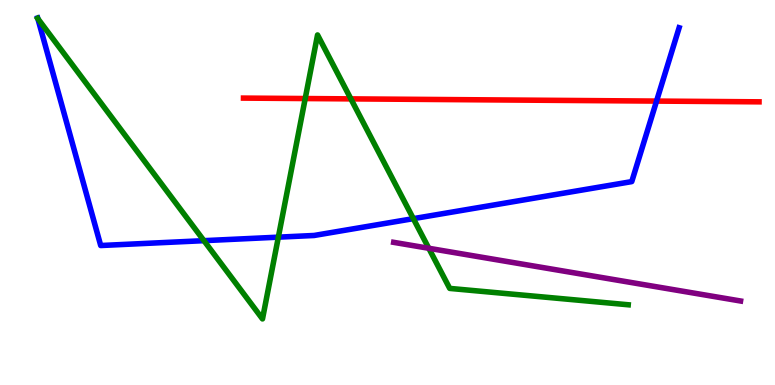[{'lines': ['blue', 'red'], 'intersections': [{'x': 8.47, 'y': 7.37}]}, {'lines': ['green', 'red'], 'intersections': [{'x': 3.94, 'y': 7.44}, {'x': 4.53, 'y': 7.43}]}, {'lines': ['purple', 'red'], 'intersections': []}, {'lines': ['blue', 'green'], 'intersections': [{'x': 0.489, 'y': 9.51}, {'x': 2.63, 'y': 3.75}, {'x': 3.59, 'y': 3.84}, {'x': 5.33, 'y': 4.32}]}, {'lines': ['blue', 'purple'], 'intersections': []}, {'lines': ['green', 'purple'], 'intersections': [{'x': 5.53, 'y': 3.55}]}]